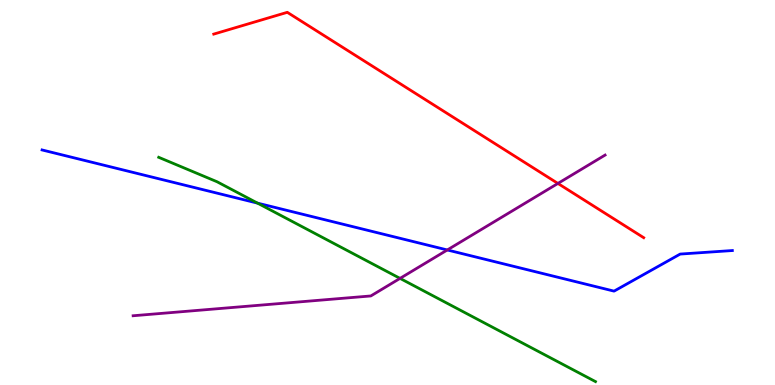[{'lines': ['blue', 'red'], 'intersections': []}, {'lines': ['green', 'red'], 'intersections': []}, {'lines': ['purple', 'red'], 'intersections': [{'x': 7.2, 'y': 5.24}]}, {'lines': ['blue', 'green'], 'intersections': [{'x': 3.32, 'y': 4.72}]}, {'lines': ['blue', 'purple'], 'intersections': [{'x': 5.77, 'y': 3.51}]}, {'lines': ['green', 'purple'], 'intersections': [{'x': 5.16, 'y': 2.77}]}]